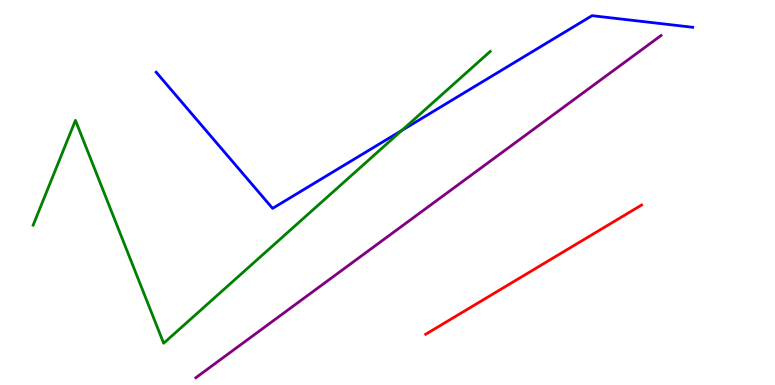[{'lines': ['blue', 'red'], 'intersections': []}, {'lines': ['green', 'red'], 'intersections': []}, {'lines': ['purple', 'red'], 'intersections': []}, {'lines': ['blue', 'green'], 'intersections': [{'x': 5.19, 'y': 6.61}]}, {'lines': ['blue', 'purple'], 'intersections': []}, {'lines': ['green', 'purple'], 'intersections': []}]